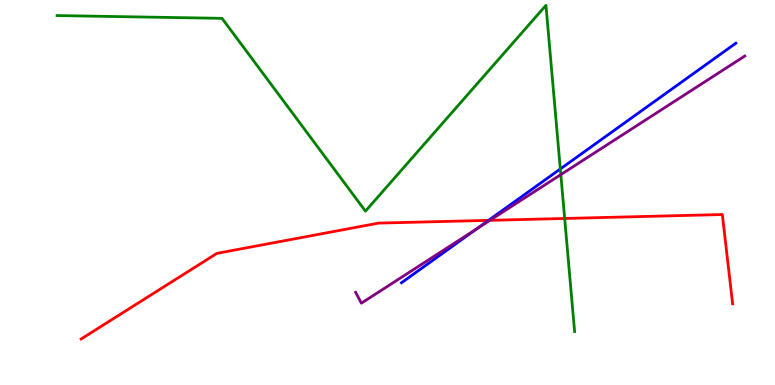[{'lines': ['blue', 'red'], 'intersections': [{'x': 6.3, 'y': 4.28}]}, {'lines': ['green', 'red'], 'intersections': [{'x': 7.29, 'y': 4.33}]}, {'lines': ['purple', 'red'], 'intersections': [{'x': 6.32, 'y': 4.28}]}, {'lines': ['blue', 'green'], 'intersections': [{'x': 7.23, 'y': 5.61}]}, {'lines': ['blue', 'purple'], 'intersections': [{'x': 6.16, 'y': 4.06}]}, {'lines': ['green', 'purple'], 'intersections': [{'x': 7.24, 'y': 5.46}]}]